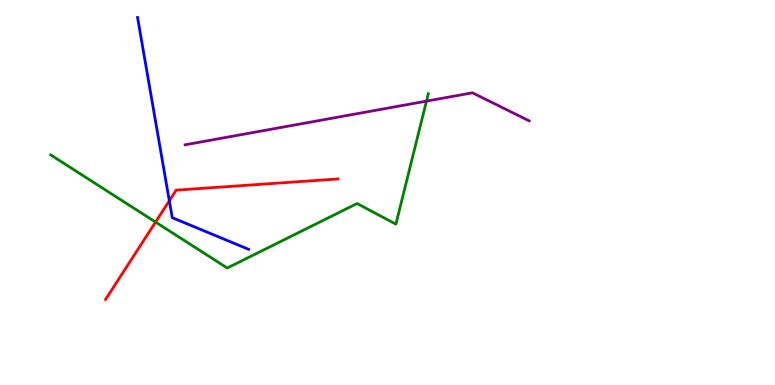[{'lines': ['blue', 'red'], 'intersections': [{'x': 2.18, 'y': 4.78}]}, {'lines': ['green', 'red'], 'intersections': [{'x': 2.01, 'y': 4.23}]}, {'lines': ['purple', 'red'], 'intersections': []}, {'lines': ['blue', 'green'], 'intersections': []}, {'lines': ['blue', 'purple'], 'intersections': []}, {'lines': ['green', 'purple'], 'intersections': [{'x': 5.5, 'y': 7.37}]}]